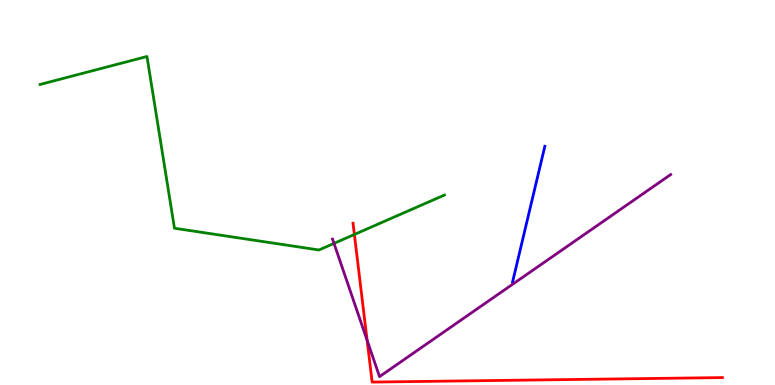[{'lines': ['blue', 'red'], 'intersections': []}, {'lines': ['green', 'red'], 'intersections': [{'x': 4.57, 'y': 3.91}]}, {'lines': ['purple', 'red'], 'intersections': [{'x': 4.74, 'y': 1.16}]}, {'lines': ['blue', 'green'], 'intersections': []}, {'lines': ['blue', 'purple'], 'intersections': []}, {'lines': ['green', 'purple'], 'intersections': [{'x': 4.31, 'y': 3.68}]}]